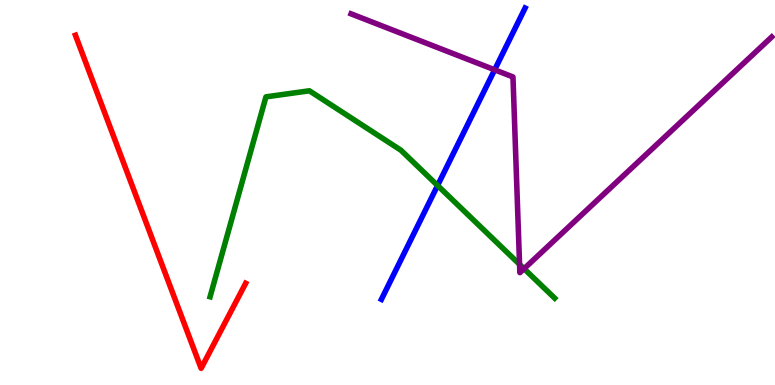[{'lines': ['blue', 'red'], 'intersections': []}, {'lines': ['green', 'red'], 'intersections': []}, {'lines': ['purple', 'red'], 'intersections': []}, {'lines': ['blue', 'green'], 'intersections': [{'x': 5.65, 'y': 5.18}]}, {'lines': ['blue', 'purple'], 'intersections': [{'x': 6.38, 'y': 8.19}]}, {'lines': ['green', 'purple'], 'intersections': [{'x': 6.7, 'y': 3.13}, {'x': 6.76, 'y': 3.02}]}]